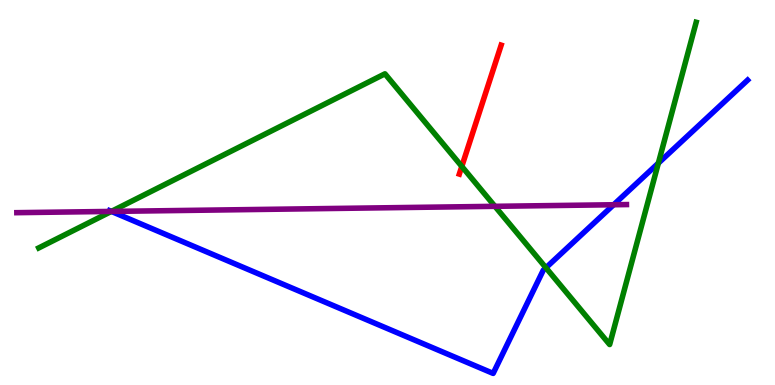[{'lines': ['blue', 'red'], 'intersections': []}, {'lines': ['green', 'red'], 'intersections': [{'x': 5.96, 'y': 5.68}]}, {'lines': ['purple', 'red'], 'intersections': []}, {'lines': ['blue', 'green'], 'intersections': [{'x': 1.44, 'y': 4.51}, {'x': 7.04, 'y': 3.05}, {'x': 8.49, 'y': 5.76}]}, {'lines': ['blue', 'purple'], 'intersections': [{'x': 1.44, 'y': 4.51}, {'x': 7.92, 'y': 4.68}]}, {'lines': ['green', 'purple'], 'intersections': [{'x': 1.44, 'y': 4.51}, {'x': 6.39, 'y': 4.64}]}]